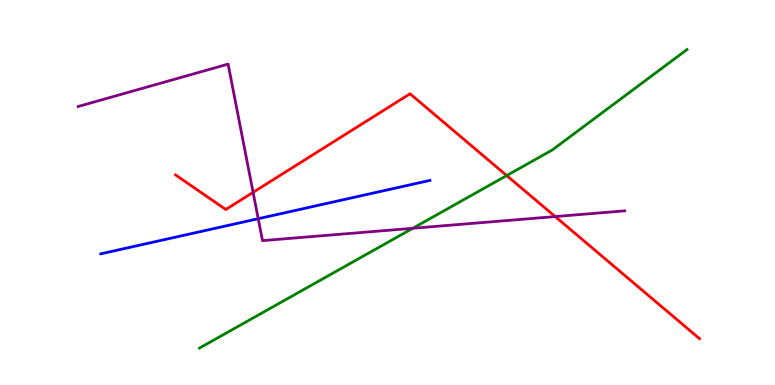[{'lines': ['blue', 'red'], 'intersections': []}, {'lines': ['green', 'red'], 'intersections': [{'x': 6.54, 'y': 5.44}]}, {'lines': ['purple', 'red'], 'intersections': [{'x': 3.27, 'y': 5.0}, {'x': 7.16, 'y': 4.37}]}, {'lines': ['blue', 'green'], 'intersections': []}, {'lines': ['blue', 'purple'], 'intersections': [{'x': 3.33, 'y': 4.32}]}, {'lines': ['green', 'purple'], 'intersections': [{'x': 5.33, 'y': 4.07}]}]